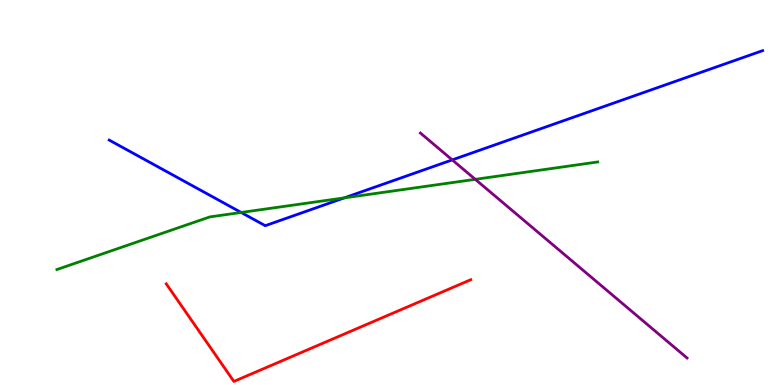[{'lines': ['blue', 'red'], 'intersections': []}, {'lines': ['green', 'red'], 'intersections': []}, {'lines': ['purple', 'red'], 'intersections': []}, {'lines': ['blue', 'green'], 'intersections': [{'x': 3.11, 'y': 4.48}, {'x': 4.44, 'y': 4.86}]}, {'lines': ['blue', 'purple'], 'intersections': [{'x': 5.84, 'y': 5.85}]}, {'lines': ['green', 'purple'], 'intersections': [{'x': 6.13, 'y': 5.34}]}]